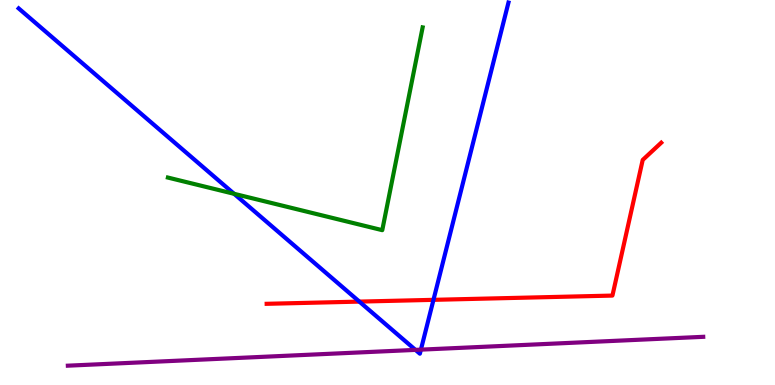[{'lines': ['blue', 'red'], 'intersections': [{'x': 4.64, 'y': 2.17}, {'x': 5.59, 'y': 2.21}]}, {'lines': ['green', 'red'], 'intersections': []}, {'lines': ['purple', 'red'], 'intersections': []}, {'lines': ['blue', 'green'], 'intersections': [{'x': 3.02, 'y': 4.97}]}, {'lines': ['blue', 'purple'], 'intersections': [{'x': 5.36, 'y': 0.912}, {'x': 5.43, 'y': 0.918}]}, {'lines': ['green', 'purple'], 'intersections': []}]